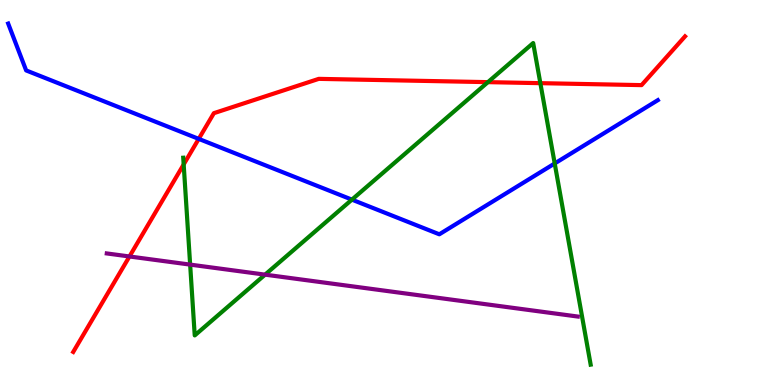[{'lines': ['blue', 'red'], 'intersections': [{'x': 2.56, 'y': 6.39}]}, {'lines': ['green', 'red'], 'intersections': [{'x': 2.37, 'y': 5.73}, {'x': 6.3, 'y': 7.87}, {'x': 6.97, 'y': 7.84}]}, {'lines': ['purple', 'red'], 'intersections': [{'x': 1.67, 'y': 3.34}]}, {'lines': ['blue', 'green'], 'intersections': [{'x': 4.54, 'y': 4.81}, {'x': 7.16, 'y': 5.75}]}, {'lines': ['blue', 'purple'], 'intersections': []}, {'lines': ['green', 'purple'], 'intersections': [{'x': 2.45, 'y': 3.13}, {'x': 3.42, 'y': 2.87}]}]